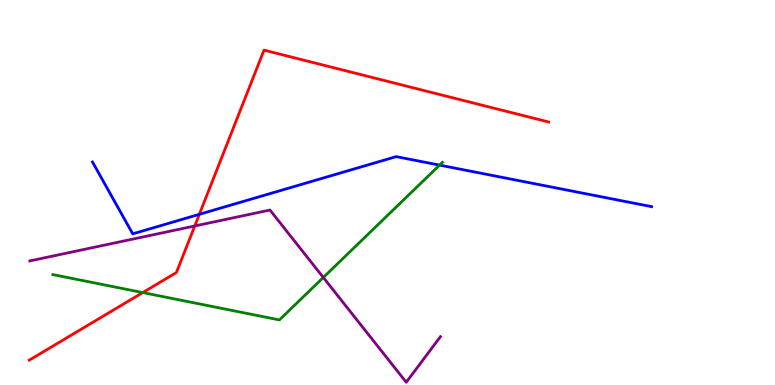[{'lines': ['blue', 'red'], 'intersections': [{'x': 2.57, 'y': 4.43}]}, {'lines': ['green', 'red'], 'intersections': [{'x': 1.84, 'y': 2.4}]}, {'lines': ['purple', 'red'], 'intersections': [{'x': 2.51, 'y': 4.13}]}, {'lines': ['blue', 'green'], 'intersections': [{'x': 5.67, 'y': 5.71}]}, {'lines': ['blue', 'purple'], 'intersections': []}, {'lines': ['green', 'purple'], 'intersections': [{'x': 4.17, 'y': 2.79}]}]